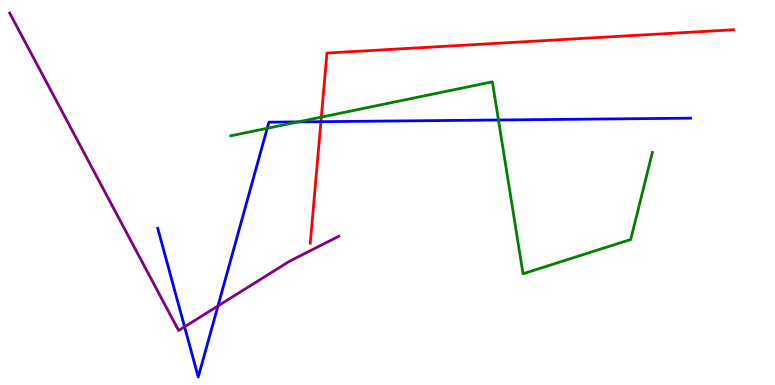[{'lines': ['blue', 'red'], 'intersections': [{'x': 4.14, 'y': 6.84}]}, {'lines': ['green', 'red'], 'intersections': [{'x': 4.15, 'y': 6.96}]}, {'lines': ['purple', 'red'], 'intersections': []}, {'lines': ['blue', 'green'], 'intersections': [{'x': 3.45, 'y': 6.67}, {'x': 3.85, 'y': 6.83}, {'x': 6.43, 'y': 6.88}]}, {'lines': ['blue', 'purple'], 'intersections': [{'x': 2.38, 'y': 1.51}, {'x': 2.81, 'y': 2.05}]}, {'lines': ['green', 'purple'], 'intersections': []}]